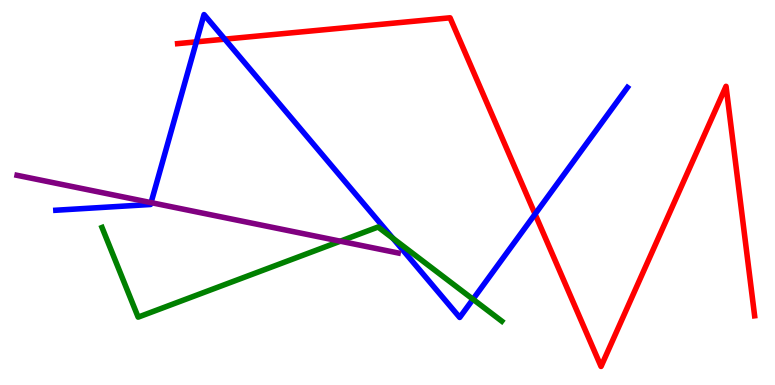[{'lines': ['blue', 'red'], 'intersections': [{'x': 2.53, 'y': 8.91}, {'x': 2.9, 'y': 8.98}, {'x': 6.9, 'y': 4.44}]}, {'lines': ['green', 'red'], 'intersections': []}, {'lines': ['purple', 'red'], 'intersections': []}, {'lines': ['blue', 'green'], 'intersections': [{'x': 5.07, 'y': 3.81}, {'x': 6.1, 'y': 2.23}]}, {'lines': ['blue', 'purple'], 'intersections': [{'x': 1.95, 'y': 4.74}]}, {'lines': ['green', 'purple'], 'intersections': [{'x': 4.39, 'y': 3.74}]}]